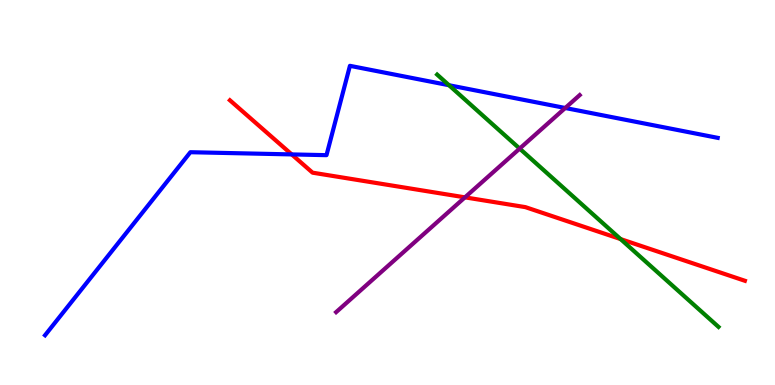[{'lines': ['blue', 'red'], 'intersections': [{'x': 3.76, 'y': 5.99}]}, {'lines': ['green', 'red'], 'intersections': [{'x': 8.01, 'y': 3.79}]}, {'lines': ['purple', 'red'], 'intersections': [{'x': 6.0, 'y': 4.87}]}, {'lines': ['blue', 'green'], 'intersections': [{'x': 5.79, 'y': 7.79}]}, {'lines': ['blue', 'purple'], 'intersections': [{'x': 7.29, 'y': 7.2}]}, {'lines': ['green', 'purple'], 'intersections': [{'x': 6.71, 'y': 6.14}]}]